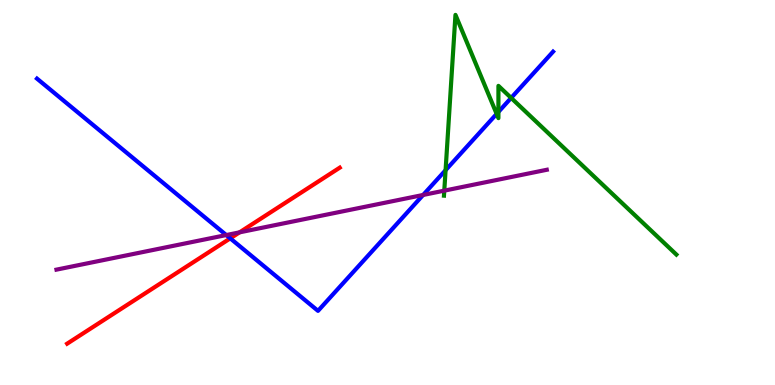[{'lines': ['blue', 'red'], 'intersections': [{'x': 2.97, 'y': 3.81}]}, {'lines': ['green', 'red'], 'intersections': []}, {'lines': ['purple', 'red'], 'intersections': [{'x': 3.09, 'y': 3.97}]}, {'lines': ['blue', 'green'], 'intersections': [{'x': 5.75, 'y': 5.58}, {'x': 6.41, 'y': 7.04}, {'x': 6.43, 'y': 7.09}, {'x': 6.6, 'y': 7.46}]}, {'lines': ['blue', 'purple'], 'intersections': [{'x': 2.92, 'y': 3.89}, {'x': 5.46, 'y': 4.94}]}, {'lines': ['green', 'purple'], 'intersections': [{'x': 5.73, 'y': 5.05}]}]